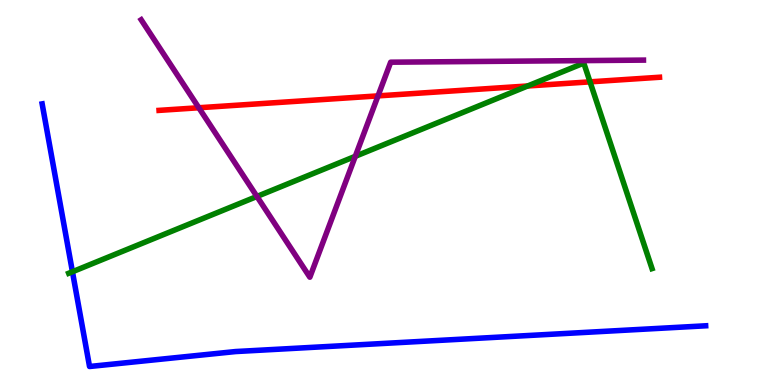[{'lines': ['blue', 'red'], 'intersections': []}, {'lines': ['green', 'red'], 'intersections': [{'x': 6.81, 'y': 7.77}, {'x': 7.61, 'y': 7.87}]}, {'lines': ['purple', 'red'], 'intersections': [{'x': 2.57, 'y': 7.2}, {'x': 4.88, 'y': 7.51}]}, {'lines': ['blue', 'green'], 'intersections': [{'x': 0.935, 'y': 2.94}]}, {'lines': ['blue', 'purple'], 'intersections': []}, {'lines': ['green', 'purple'], 'intersections': [{'x': 3.32, 'y': 4.9}, {'x': 4.58, 'y': 5.94}]}]